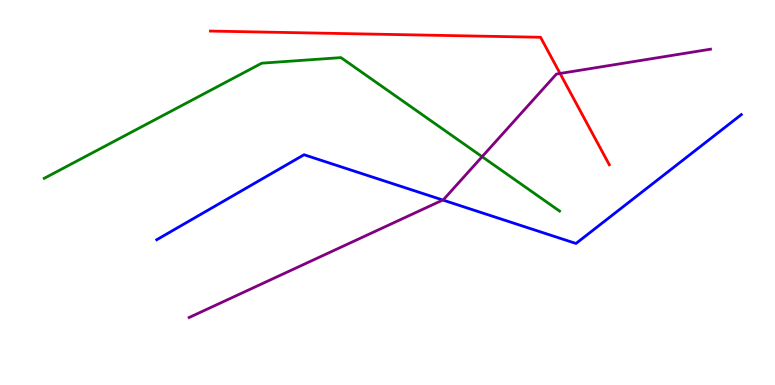[{'lines': ['blue', 'red'], 'intersections': []}, {'lines': ['green', 'red'], 'intersections': []}, {'lines': ['purple', 'red'], 'intersections': [{'x': 7.23, 'y': 8.09}]}, {'lines': ['blue', 'green'], 'intersections': []}, {'lines': ['blue', 'purple'], 'intersections': [{'x': 5.71, 'y': 4.8}]}, {'lines': ['green', 'purple'], 'intersections': [{'x': 6.22, 'y': 5.93}]}]